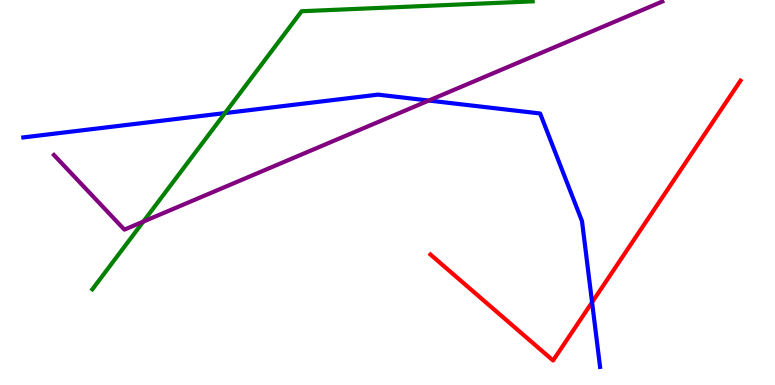[{'lines': ['blue', 'red'], 'intersections': [{'x': 7.64, 'y': 2.15}]}, {'lines': ['green', 'red'], 'intersections': []}, {'lines': ['purple', 'red'], 'intersections': []}, {'lines': ['blue', 'green'], 'intersections': [{'x': 2.9, 'y': 7.06}]}, {'lines': ['blue', 'purple'], 'intersections': [{'x': 5.53, 'y': 7.39}]}, {'lines': ['green', 'purple'], 'intersections': [{'x': 1.85, 'y': 4.24}]}]